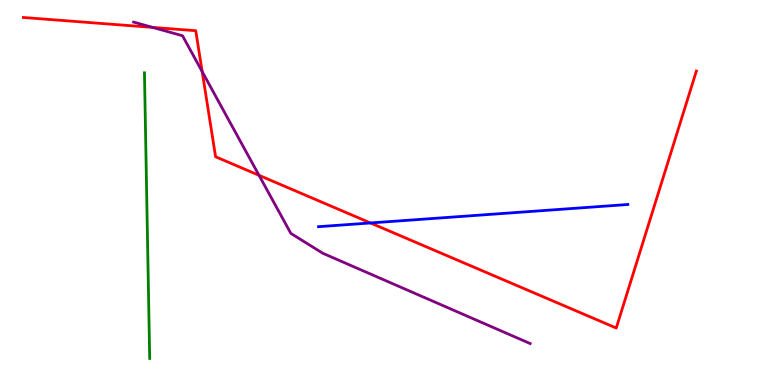[{'lines': ['blue', 'red'], 'intersections': [{'x': 4.78, 'y': 4.21}]}, {'lines': ['green', 'red'], 'intersections': []}, {'lines': ['purple', 'red'], 'intersections': [{'x': 1.97, 'y': 9.29}, {'x': 2.61, 'y': 8.14}, {'x': 3.34, 'y': 5.45}]}, {'lines': ['blue', 'green'], 'intersections': []}, {'lines': ['blue', 'purple'], 'intersections': []}, {'lines': ['green', 'purple'], 'intersections': []}]